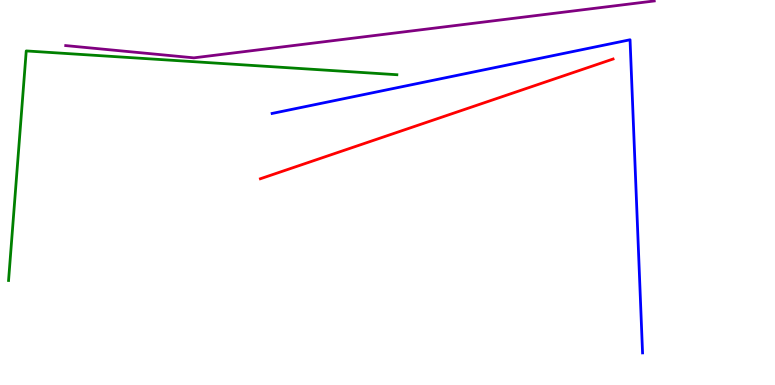[{'lines': ['blue', 'red'], 'intersections': []}, {'lines': ['green', 'red'], 'intersections': []}, {'lines': ['purple', 'red'], 'intersections': []}, {'lines': ['blue', 'green'], 'intersections': []}, {'lines': ['blue', 'purple'], 'intersections': []}, {'lines': ['green', 'purple'], 'intersections': []}]